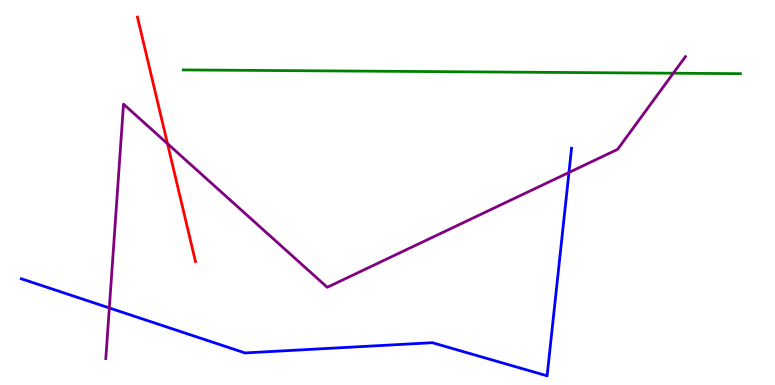[{'lines': ['blue', 'red'], 'intersections': []}, {'lines': ['green', 'red'], 'intersections': []}, {'lines': ['purple', 'red'], 'intersections': [{'x': 2.16, 'y': 6.27}]}, {'lines': ['blue', 'green'], 'intersections': []}, {'lines': ['blue', 'purple'], 'intersections': [{'x': 1.41, 'y': 2.0}, {'x': 7.34, 'y': 5.52}]}, {'lines': ['green', 'purple'], 'intersections': [{'x': 8.69, 'y': 8.1}]}]